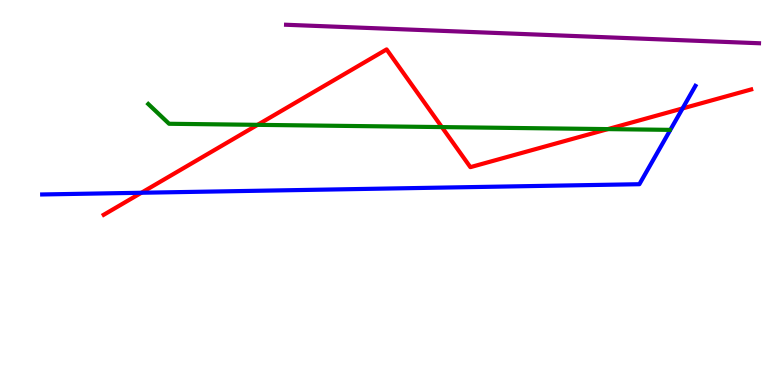[{'lines': ['blue', 'red'], 'intersections': [{'x': 1.82, 'y': 4.99}, {'x': 8.81, 'y': 7.18}]}, {'lines': ['green', 'red'], 'intersections': [{'x': 3.32, 'y': 6.76}, {'x': 5.7, 'y': 6.7}, {'x': 7.84, 'y': 6.65}]}, {'lines': ['purple', 'red'], 'intersections': []}, {'lines': ['blue', 'green'], 'intersections': []}, {'lines': ['blue', 'purple'], 'intersections': []}, {'lines': ['green', 'purple'], 'intersections': []}]